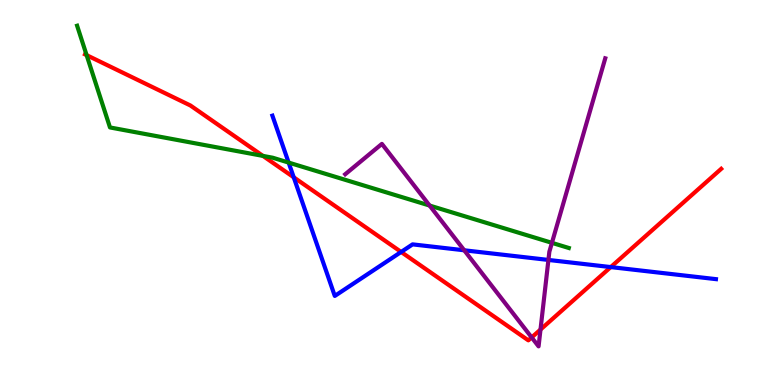[{'lines': ['blue', 'red'], 'intersections': [{'x': 3.79, 'y': 5.39}, {'x': 5.18, 'y': 3.46}, {'x': 7.88, 'y': 3.06}]}, {'lines': ['green', 'red'], 'intersections': [{'x': 1.12, 'y': 8.57}, {'x': 3.39, 'y': 5.95}]}, {'lines': ['purple', 'red'], 'intersections': [{'x': 6.86, 'y': 1.24}, {'x': 6.97, 'y': 1.44}]}, {'lines': ['blue', 'green'], 'intersections': [{'x': 3.72, 'y': 5.78}]}, {'lines': ['blue', 'purple'], 'intersections': [{'x': 5.99, 'y': 3.5}, {'x': 7.08, 'y': 3.25}]}, {'lines': ['green', 'purple'], 'intersections': [{'x': 5.54, 'y': 4.66}, {'x': 7.12, 'y': 3.69}]}]